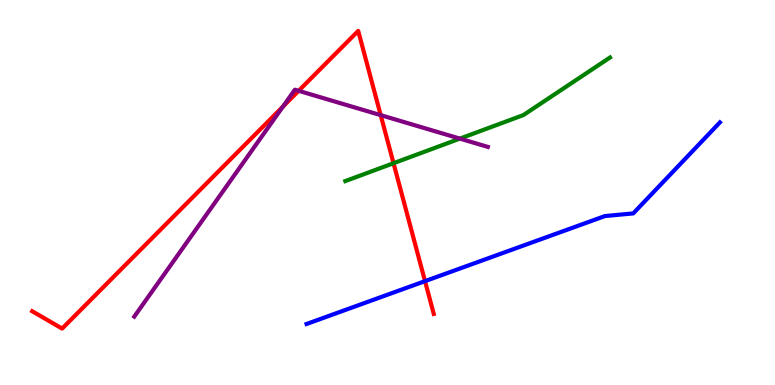[{'lines': ['blue', 'red'], 'intersections': [{'x': 5.48, 'y': 2.7}]}, {'lines': ['green', 'red'], 'intersections': [{'x': 5.08, 'y': 5.76}]}, {'lines': ['purple', 'red'], 'intersections': [{'x': 3.65, 'y': 7.23}, {'x': 3.85, 'y': 7.64}, {'x': 4.91, 'y': 7.01}]}, {'lines': ['blue', 'green'], 'intersections': []}, {'lines': ['blue', 'purple'], 'intersections': []}, {'lines': ['green', 'purple'], 'intersections': [{'x': 5.93, 'y': 6.4}]}]